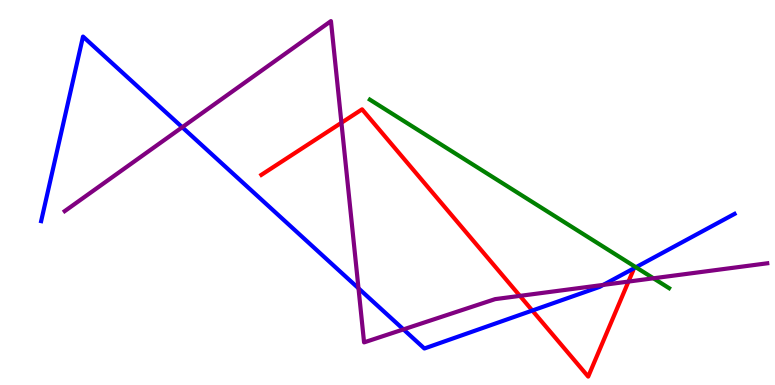[{'lines': ['blue', 'red'], 'intersections': [{'x': 6.87, 'y': 1.93}]}, {'lines': ['green', 'red'], 'intersections': []}, {'lines': ['purple', 'red'], 'intersections': [{'x': 4.41, 'y': 6.81}, {'x': 6.71, 'y': 2.32}, {'x': 8.11, 'y': 2.69}]}, {'lines': ['blue', 'green'], 'intersections': [{'x': 8.21, 'y': 3.06}]}, {'lines': ['blue', 'purple'], 'intersections': [{'x': 2.35, 'y': 6.69}, {'x': 4.63, 'y': 2.51}, {'x': 5.21, 'y': 1.44}, {'x': 7.78, 'y': 2.6}]}, {'lines': ['green', 'purple'], 'intersections': [{'x': 8.43, 'y': 2.77}]}]